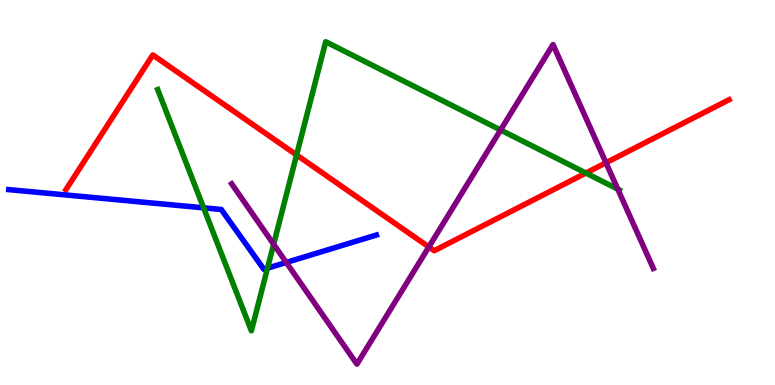[{'lines': ['blue', 'red'], 'intersections': []}, {'lines': ['green', 'red'], 'intersections': [{'x': 3.83, 'y': 5.97}, {'x': 7.56, 'y': 5.51}]}, {'lines': ['purple', 'red'], 'intersections': [{'x': 5.53, 'y': 3.59}, {'x': 7.82, 'y': 5.77}]}, {'lines': ['blue', 'green'], 'intersections': [{'x': 2.63, 'y': 4.6}, {'x': 3.45, 'y': 3.03}]}, {'lines': ['blue', 'purple'], 'intersections': [{'x': 3.69, 'y': 3.18}]}, {'lines': ['green', 'purple'], 'intersections': [{'x': 3.53, 'y': 3.66}, {'x': 6.46, 'y': 6.62}, {'x': 7.97, 'y': 5.09}]}]